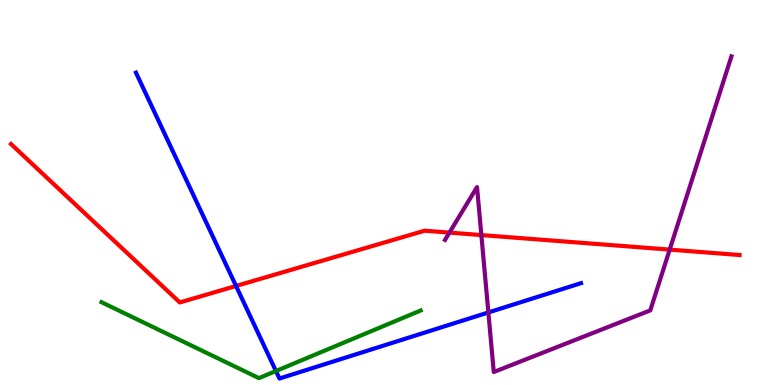[{'lines': ['blue', 'red'], 'intersections': [{'x': 3.05, 'y': 2.57}]}, {'lines': ['green', 'red'], 'intersections': []}, {'lines': ['purple', 'red'], 'intersections': [{'x': 5.8, 'y': 3.96}, {'x': 6.21, 'y': 3.89}, {'x': 8.64, 'y': 3.52}]}, {'lines': ['blue', 'green'], 'intersections': [{'x': 3.56, 'y': 0.363}]}, {'lines': ['blue', 'purple'], 'intersections': [{'x': 6.3, 'y': 1.88}]}, {'lines': ['green', 'purple'], 'intersections': []}]